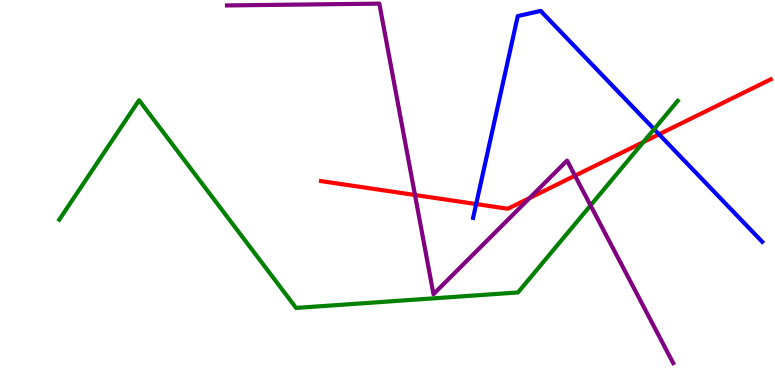[{'lines': ['blue', 'red'], 'intersections': [{'x': 6.14, 'y': 4.7}, {'x': 8.5, 'y': 6.51}]}, {'lines': ['green', 'red'], 'intersections': [{'x': 8.3, 'y': 6.31}]}, {'lines': ['purple', 'red'], 'intersections': [{'x': 5.35, 'y': 4.94}, {'x': 6.83, 'y': 4.86}, {'x': 7.42, 'y': 5.44}]}, {'lines': ['blue', 'green'], 'intersections': [{'x': 8.44, 'y': 6.64}]}, {'lines': ['blue', 'purple'], 'intersections': []}, {'lines': ['green', 'purple'], 'intersections': [{'x': 7.62, 'y': 4.66}]}]